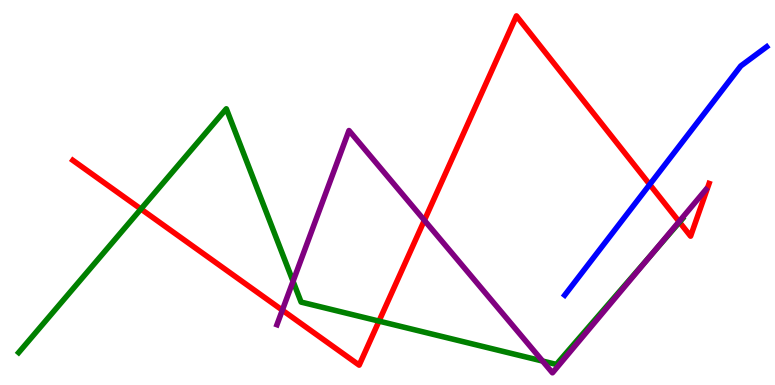[{'lines': ['blue', 'red'], 'intersections': [{'x': 8.38, 'y': 5.21}]}, {'lines': ['green', 'red'], 'intersections': [{'x': 1.82, 'y': 4.57}, {'x': 4.89, 'y': 1.66}, {'x': 8.77, 'y': 4.23}]}, {'lines': ['purple', 'red'], 'intersections': [{'x': 3.64, 'y': 1.94}, {'x': 5.48, 'y': 4.28}, {'x': 8.76, 'y': 4.24}]}, {'lines': ['blue', 'green'], 'intersections': []}, {'lines': ['blue', 'purple'], 'intersections': []}, {'lines': ['green', 'purple'], 'intersections': [{'x': 3.78, 'y': 2.69}, {'x': 7.0, 'y': 0.622}, {'x': 8.41, 'y': 3.39}]}]